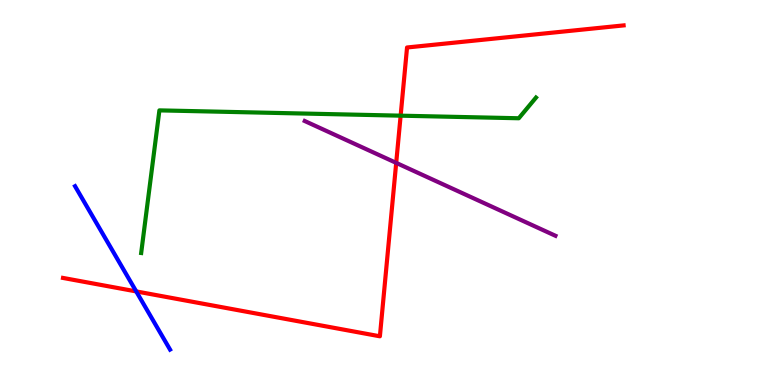[{'lines': ['blue', 'red'], 'intersections': [{'x': 1.76, 'y': 2.43}]}, {'lines': ['green', 'red'], 'intersections': [{'x': 5.17, 'y': 7.0}]}, {'lines': ['purple', 'red'], 'intersections': [{'x': 5.11, 'y': 5.77}]}, {'lines': ['blue', 'green'], 'intersections': []}, {'lines': ['blue', 'purple'], 'intersections': []}, {'lines': ['green', 'purple'], 'intersections': []}]